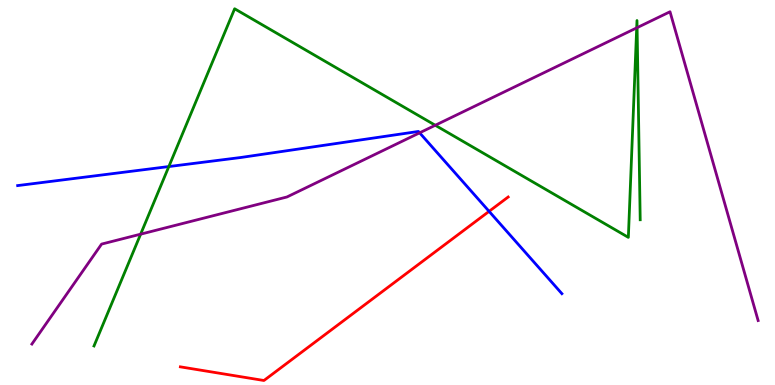[{'lines': ['blue', 'red'], 'intersections': [{'x': 6.31, 'y': 4.51}]}, {'lines': ['green', 'red'], 'intersections': []}, {'lines': ['purple', 'red'], 'intersections': []}, {'lines': ['blue', 'green'], 'intersections': [{'x': 2.18, 'y': 5.67}]}, {'lines': ['blue', 'purple'], 'intersections': [{'x': 5.41, 'y': 6.55}]}, {'lines': ['green', 'purple'], 'intersections': [{'x': 1.81, 'y': 3.92}, {'x': 5.62, 'y': 6.75}, {'x': 8.22, 'y': 9.28}, {'x': 8.22, 'y': 9.28}]}]